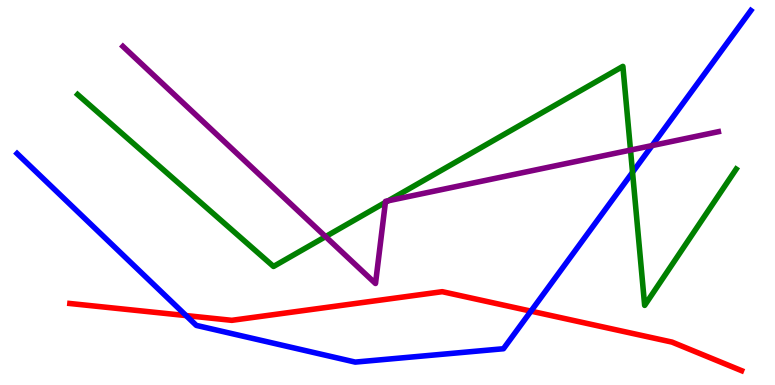[{'lines': ['blue', 'red'], 'intersections': [{'x': 2.4, 'y': 1.8}, {'x': 6.85, 'y': 1.92}]}, {'lines': ['green', 'red'], 'intersections': []}, {'lines': ['purple', 'red'], 'intersections': []}, {'lines': ['blue', 'green'], 'intersections': [{'x': 8.16, 'y': 5.52}]}, {'lines': ['blue', 'purple'], 'intersections': [{'x': 8.41, 'y': 6.22}]}, {'lines': ['green', 'purple'], 'intersections': [{'x': 4.2, 'y': 3.85}, {'x': 4.97, 'y': 4.74}, {'x': 5.01, 'y': 4.78}, {'x': 8.14, 'y': 6.1}]}]